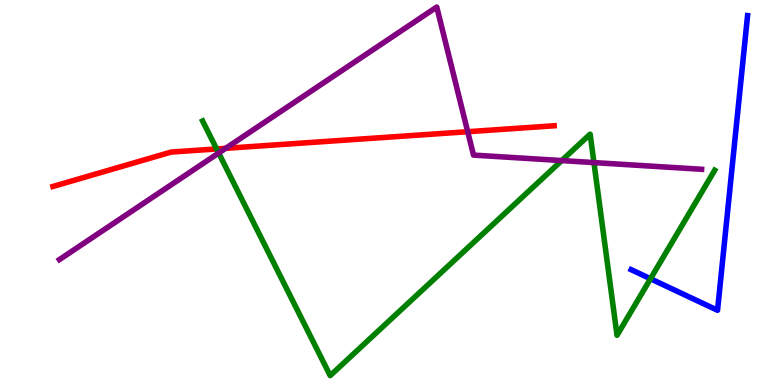[{'lines': ['blue', 'red'], 'intersections': []}, {'lines': ['green', 'red'], 'intersections': [{'x': 2.8, 'y': 6.13}]}, {'lines': ['purple', 'red'], 'intersections': [{'x': 2.91, 'y': 6.15}, {'x': 6.03, 'y': 6.58}]}, {'lines': ['blue', 'green'], 'intersections': [{'x': 8.39, 'y': 2.76}]}, {'lines': ['blue', 'purple'], 'intersections': []}, {'lines': ['green', 'purple'], 'intersections': [{'x': 2.82, 'y': 6.03}, {'x': 7.25, 'y': 5.83}, {'x': 7.66, 'y': 5.78}]}]